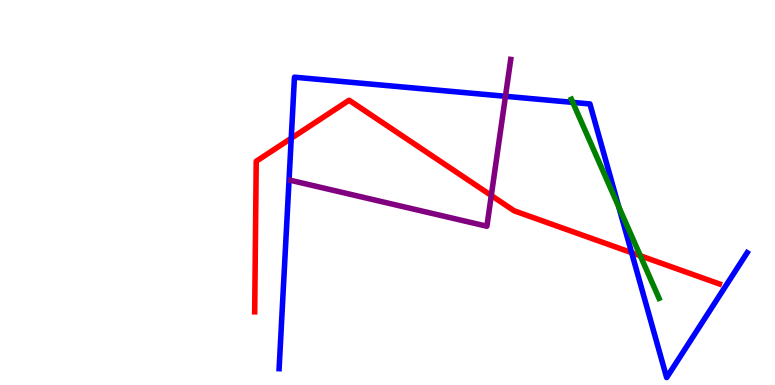[{'lines': ['blue', 'red'], 'intersections': [{'x': 3.76, 'y': 6.41}, {'x': 8.15, 'y': 3.44}]}, {'lines': ['green', 'red'], 'intersections': [{'x': 8.26, 'y': 3.36}]}, {'lines': ['purple', 'red'], 'intersections': [{'x': 6.34, 'y': 4.92}]}, {'lines': ['blue', 'green'], 'intersections': [{'x': 7.39, 'y': 7.34}, {'x': 7.98, 'y': 4.63}]}, {'lines': ['blue', 'purple'], 'intersections': [{'x': 6.52, 'y': 7.5}]}, {'lines': ['green', 'purple'], 'intersections': []}]